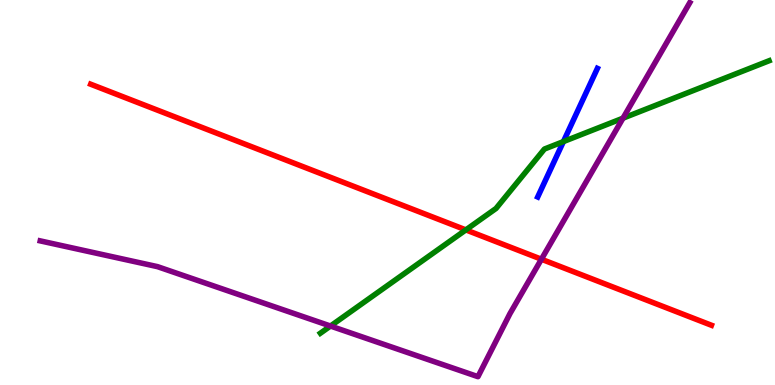[{'lines': ['blue', 'red'], 'intersections': []}, {'lines': ['green', 'red'], 'intersections': [{'x': 6.01, 'y': 4.03}]}, {'lines': ['purple', 'red'], 'intersections': [{'x': 6.99, 'y': 3.27}]}, {'lines': ['blue', 'green'], 'intersections': [{'x': 7.27, 'y': 6.32}]}, {'lines': ['blue', 'purple'], 'intersections': []}, {'lines': ['green', 'purple'], 'intersections': [{'x': 4.26, 'y': 1.53}, {'x': 8.04, 'y': 6.93}]}]